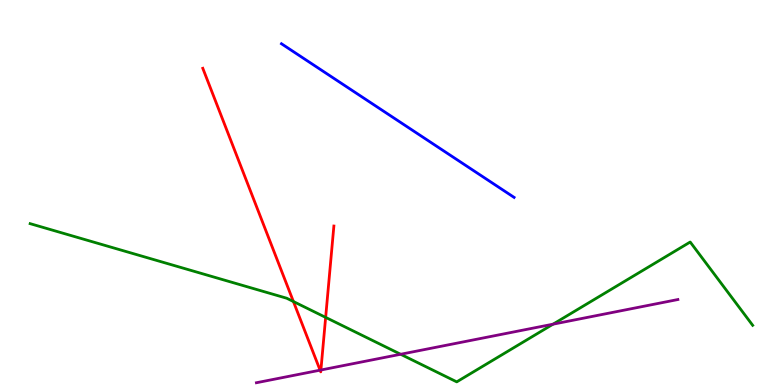[{'lines': ['blue', 'red'], 'intersections': []}, {'lines': ['green', 'red'], 'intersections': [{'x': 3.79, 'y': 2.17}, {'x': 4.2, 'y': 1.76}]}, {'lines': ['purple', 'red'], 'intersections': [{'x': 4.13, 'y': 0.385}, {'x': 4.14, 'y': 0.389}]}, {'lines': ['blue', 'green'], 'intersections': []}, {'lines': ['blue', 'purple'], 'intersections': []}, {'lines': ['green', 'purple'], 'intersections': [{'x': 5.17, 'y': 0.798}, {'x': 7.14, 'y': 1.58}]}]